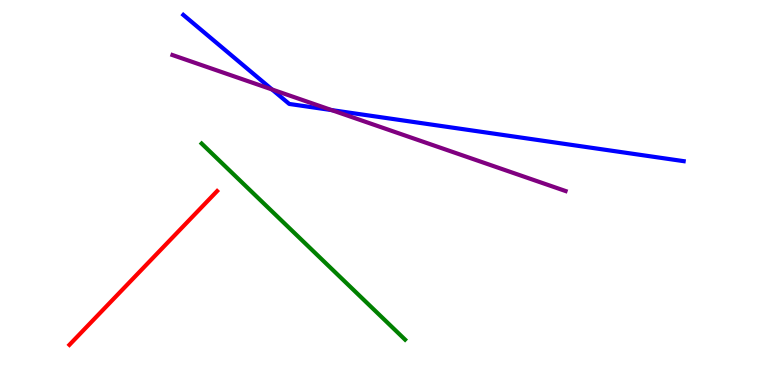[{'lines': ['blue', 'red'], 'intersections': []}, {'lines': ['green', 'red'], 'intersections': []}, {'lines': ['purple', 'red'], 'intersections': []}, {'lines': ['blue', 'green'], 'intersections': []}, {'lines': ['blue', 'purple'], 'intersections': [{'x': 3.51, 'y': 7.68}, {'x': 4.28, 'y': 7.14}]}, {'lines': ['green', 'purple'], 'intersections': []}]